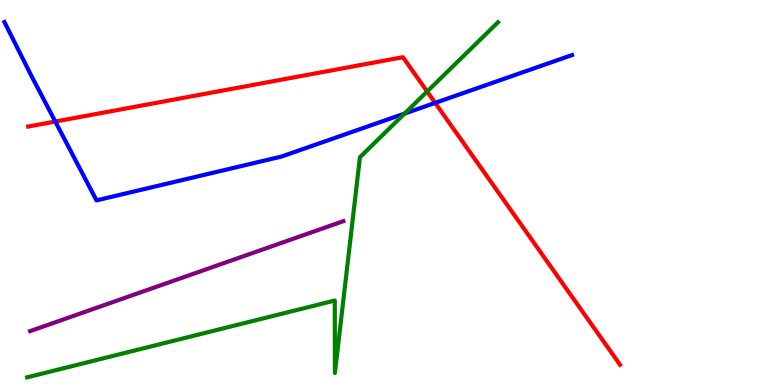[{'lines': ['blue', 'red'], 'intersections': [{'x': 0.713, 'y': 6.84}, {'x': 5.62, 'y': 7.33}]}, {'lines': ['green', 'red'], 'intersections': [{'x': 5.51, 'y': 7.62}]}, {'lines': ['purple', 'red'], 'intersections': []}, {'lines': ['blue', 'green'], 'intersections': [{'x': 5.22, 'y': 7.05}]}, {'lines': ['blue', 'purple'], 'intersections': []}, {'lines': ['green', 'purple'], 'intersections': []}]